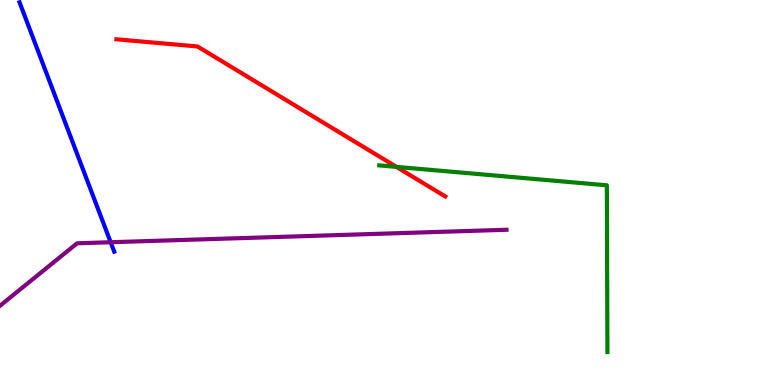[{'lines': ['blue', 'red'], 'intersections': []}, {'lines': ['green', 'red'], 'intersections': [{'x': 5.12, 'y': 5.67}]}, {'lines': ['purple', 'red'], 'intersections': []}, {'lines': ['blue', 'green'], 'intersections': []}, {'lines': ['blue', 'purple'], 'intersections': [{'x': 1.43, 'y': 3.71}]}, {'lines': ['green', 'purple'], 'intersections': []}]